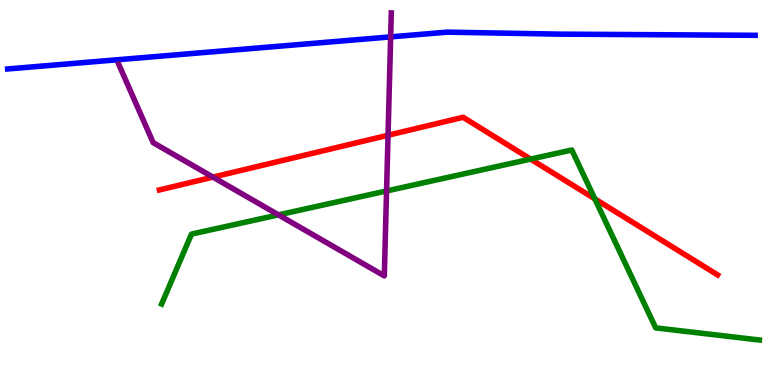[{'lines': ['blue', 'red'], 'intersections': []}, {'lines': ['green', 'red'], 'intersections': [{'x': 6.85, 'y': 5.87}, {'x': 7.68, 'y': 4.83}]}, {'lines': ['purple', 'red'], 'intersections': [{'x': 2.75, 'y': 5.4}, {'x': 5.01, 'y': 6.49}]}, {'lines': ['blue', 'green'], 'intersections': []}, {'lines': ['blue', 'purple'], 'intersections': [{'x': 5.04, 'y': 9.04}]}, {'lines': ['green', 'purple'], 'intersections': [{'x': 3.59, 'y': 4.42}, {'x': 4.99, 'y': 5.04}]}]